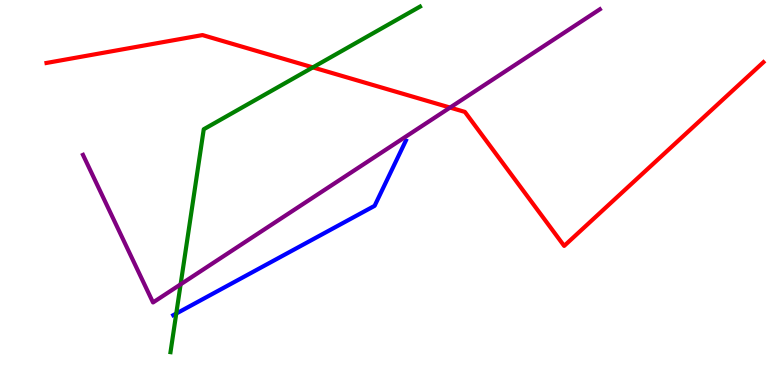[{'lines': ['blue', 'red'], 'intersections': []}, {'lines': ['green', 'red'], 'intersections': [{'x': 4.04, 'y': 8.25}]}, {'lines': ['purple', 'red'], 'intersections': [{'x': 5.81, 'y': 7.21}]}, {'lines': ['blue', 'green'], 'intersections': [{'x': 2.27, 'y': 1.86}]}, {'lines': ['blue', 'purple'], 'intersections': []}, {'lines': ['green', 'purple'], 'intersections': [{'x': 2.33, 'y': 2.61}]}]